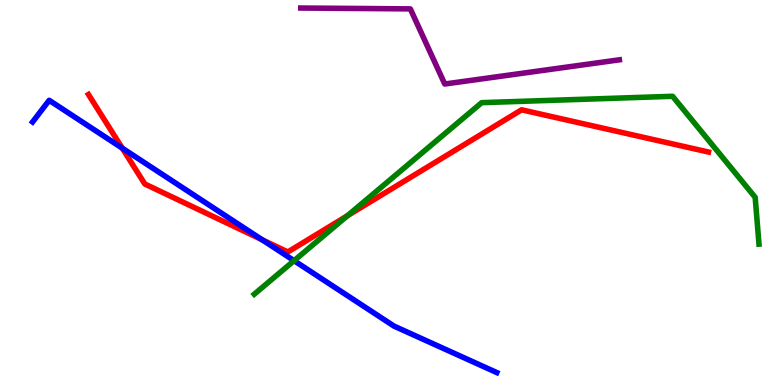[{'lines': ['blue', 'red'], 'intersections': [{'x': 1.58, 'y': 6.15}, {'x': 3.38, 'y': 3.77}]}, {'lines': ['green', 'red'], 'intersections': [{'x': 4.48, 'y': 4.4}]}, {'lines': ['purple', 'red'], 'intersections': []}, {'lines': ['blue', 'green'], 'intersections': [{'x': 3.79, 'y': 3.23}]}, {'lines': ['blue', 'purple'], 'intersections': []}, {'lines': ['green', 'purple'], 'intersections': []}]